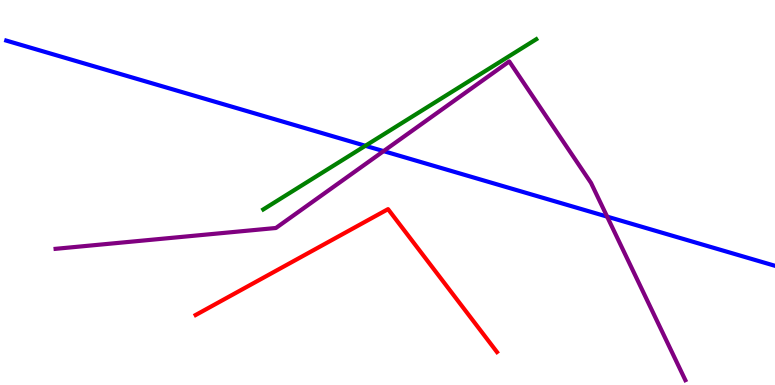[{'lines': ['blue', 'red'], 'intersections': []}, {'lines': ['green', 'red'], 'intersections': []}, {'lines': ['purple', 'red'], 'intersections': []}, {'lines': ['blue', 'green'], 'intersections': [{'x': 4.71, 'y': 6.21}]}, {'lines': ['blue', 'purple'], 'intersections': [{'x': 4.95, 'y': 6.07}, {'x': 7.83, 'y': 4.37}]}, {'lines': ['green', 'purple'], 'intersections': []}]